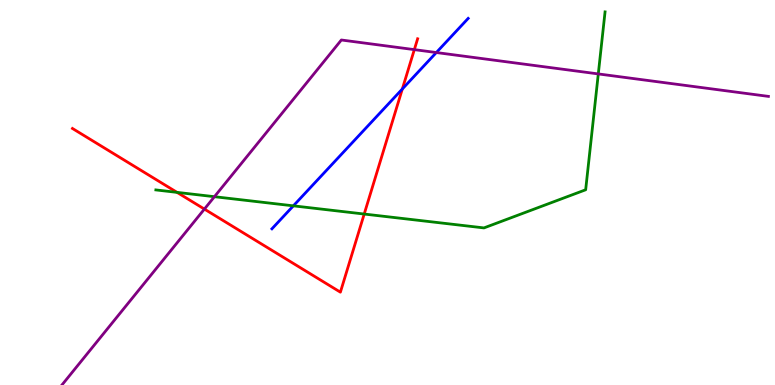[{'lines': ['blue', 'red'], 'intersections': [{'x': 5.19, 'y': 7.69}]}, {'lines': ['green', 'red'], 'intersections': [{'x': 2.28, 'y': 5.0}, {'x': 4.7, 'y': 4.44}]}, {'lines': ['purple', 'red'], 'intersections': [{'x': 2.64, 'y': 4.57}, {'x': 5.35, 'y': 8.71}]}, {'lines': ['blue', 'green'], 'intersections': [{'x': 3.79, 'y': 4.65}]}, {'lines': ['blue', 'purple'], 'intersections': [{'x': 5.63, 'y': 8.64}]}, {'lines': ['green', 'purple'], 'intersections': [{'x': 2.77, 'y': 4.89}, {'x': 7.72, 'y': 8.08}]}]